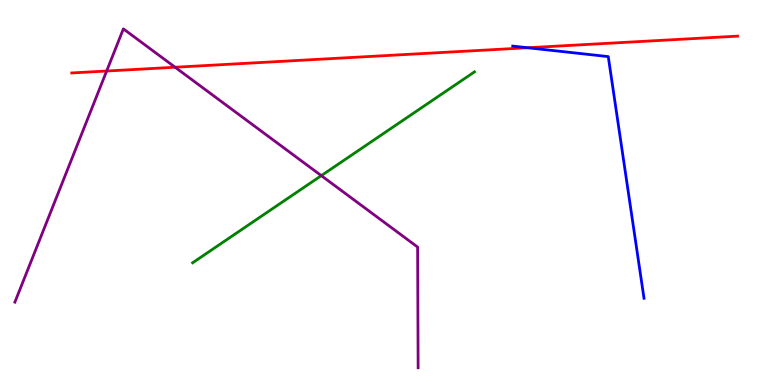[{'lines': ['blue', 'red'], 'intersections': [{'x': 6.81, 'y': 8.76}]}, {'lines': ['green', 'red'], 'intersections': []}, {'lines': ['purple', 'red'], 'intersections': [{'x': 1.38, 'y': 8.16}, {'x': 2.26, 'y': 8.25}]}, {'lines': ['blue', 'green'], 'intersections': []}, {'lines': ['blue', 'purple'], 'intersections': []}, {'lines': ['green', 'purple'], 'intersections': [{'x': 4.15, 'y': 5.44}]}]